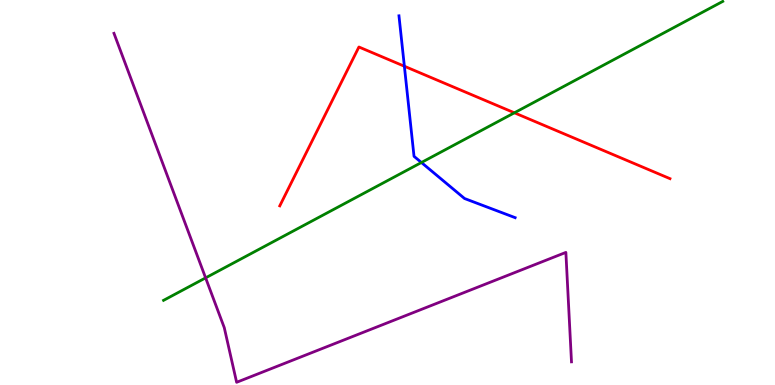[{'lines': ['blue', 'red'], 'intersections': [{'x': 5.22, 'y': 8.28}]}, {'lines': ['green', 'red'], 'intersections': [{'x': 6.64, 'y': 7.07}]}, {'lines': ['purple', 'red'], 'intersections': []}, {'lines': ['blue', 'green'], 'intersections': [{'x': 5.44, 'y': 5.78}]}, {'lines': ['blue', 'purple'], 'intersections': []}, {'lines': ['green', 'purple'], 'intersections': [{'x': 2.65, 'y': 2.78}]}]